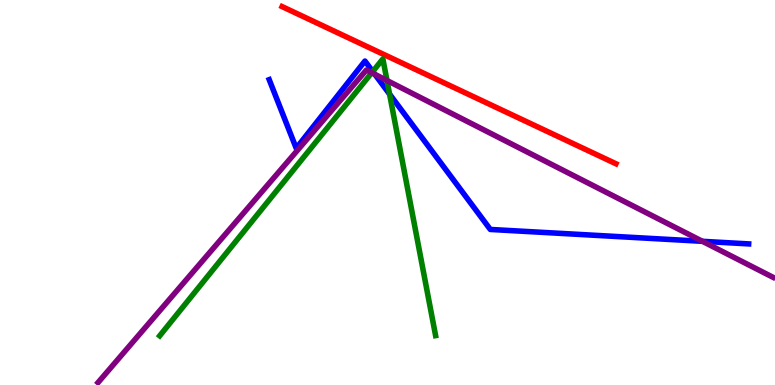[{'lines': ['blue', 'red'], 'intersections': []}, {'lines': ['green', 'red'], 'intersections': []}, {'lines': ['purple', 'red'], 'intersections': []}, {'lines': ['blue', 'green'], 'intersections': [{'x': 4.81, 'y': 8.14}, {'x': 5.03, 'y': 7.56}]}, {'lines': ['blue', 'purple'], 'intersections': [{'x': 4.84, 'y': 8.07}, {'x': 9.06, 'y': 3.73}]}, {'lines': ['green', 'purple'], 'intersections': [{'x': 4.8, 'y': 8.11}, {'x': 4.99, 'y': 7.91}]}]